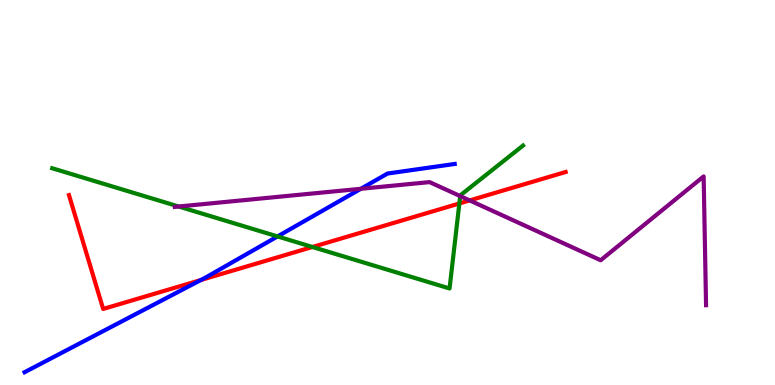[{'lines': ['blue', 'red'], 'intersections': [{'x': 2.59, 'y': 2.73}]}, {'lines': ['green', 'red'], 'intersections': [{'x': 4.03, 'y': 3.58}, {'x': 5.93, 'y': 4.71}]}, {'lines': ['purple', 'red'], 'intersections': [{'x': 6.06, 'y': 4.79}]}, {'lines': ['blue', 'green'], 'intersections': [{'x': 3.58, 'y': 3.86}]}, {'lines': ['blue', 'purple'], 'intersections': [{'x': 4.66, 'y': 5.1}]}, {'lines': ['green', 'purple'], 'intersections': [{'x': 2.31, 'y': 4.64}, {'x': 5.94, 'y': 4.91}]}]